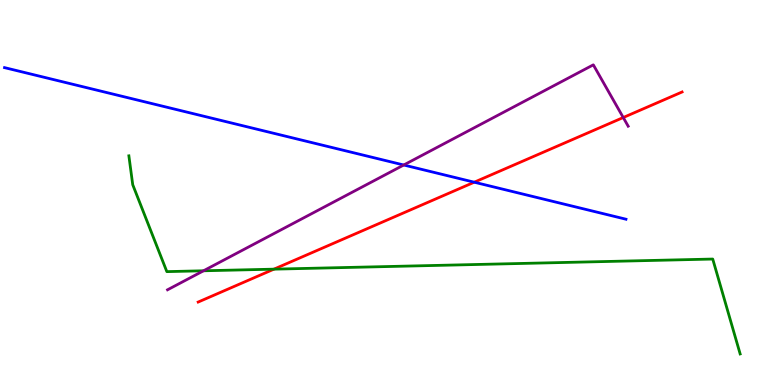[{'lines': ['blue', 'red'], 'intersections': [{'x': 6.12, 'y': 5.27}]}, {'lines': ['green', 'red'], 'intersections': [{'x': 3.53, 'y': 3.01}]}, {'lines': ['purple', 'red'], 'intersections': [{'x': 8.04, 'y': 6.95}]}, {'lines': ['blue', 'green'], 'intersections': []}, {'lines': ['blue', 'purple'], 'intersections': [{'x': 5.21, 'y': 5.71}]}, {'lines': ['green', 'purple'], 'intersections': [{'x': 2.63, 'y': 2.97}]}]